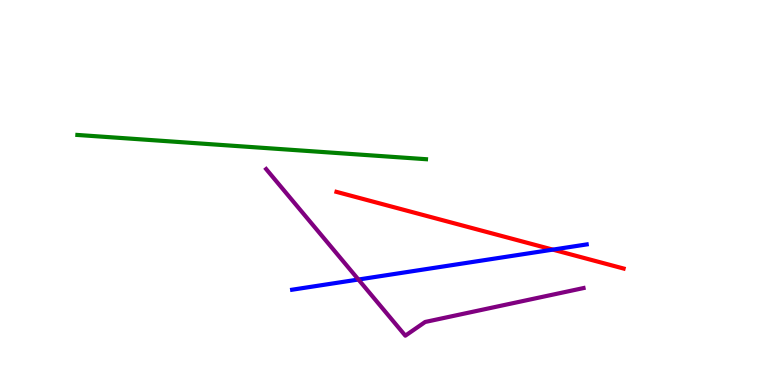[{'lines': ['blue', 'red'], 'intersections': [{'x': 7.13, 'y': 3.52}]}, {'lines': ['green', 'red'], 'intersections': []}, {'lines': ['purple', 'red'], 'intersections': []}, {'lines': ['blue', 'green'], 'intersections': []}, {'lines': ['blue', 'purple'], 'intersections': [{'x': 4.62, 'y': 2.74}]}, {'lines': ['green', 'purple'], 'intersections': []}]